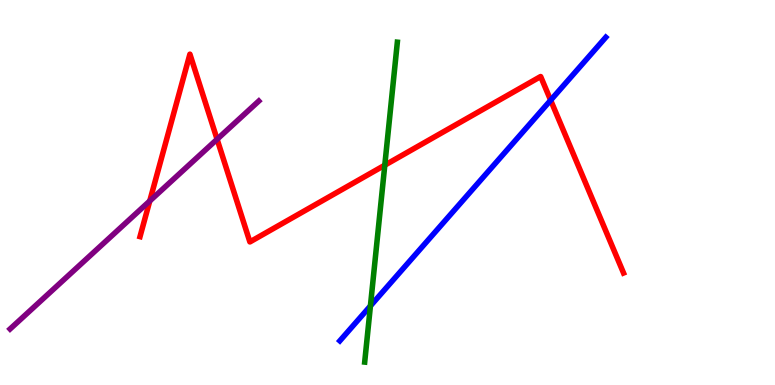[{'lines': ['blue', 'red'], 'intersections': [{'x': 7.11, 'y': 7.4}]}, {'lines': ['green', 'red'], 'intersections': [{'x': 4.97, 'y': 5.71}]}, {'lines': ['purple', 'red'], 'intersections': [{'x': 1.93, 'y': 4.78}, {'x': 2.8, 'y': 6.38}]}, {'lines': ['blue', 'green'], 'intersections': [{'x': 4.78, 'y': 2.05}]}, {'lines': ['blue', 'purple'], 'intersections': []}, {'lines': ['green', 'purple'], 'intersections': []}]